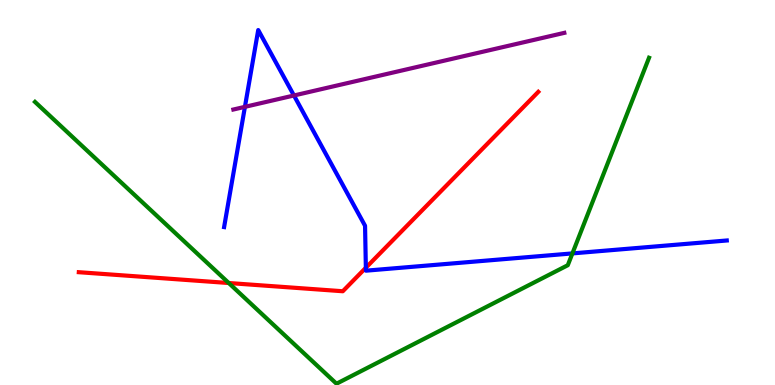[{'lines': ['blue', 'red'], 'intersections': [{'x': 4.72, 'y': 3.05}]}, {'lines': ['green', 'red'], 'intersections': [{'x': 2.95, 'y': 2.65}]}, {'lines': ['purple', 'red'], 'intersections': []}, {'lines': ['blue', 'green'], 'intersections': [{'x': 7.39, 'y': 3.42}]}, {'lines': ['blue', 'purple'], 'intersections': [{'x': 3.16, 'y': 7.22}, {'x': 3.79, 'y': 7.52}]}, {'lines': ['green', 'purple'], 'intersections': []}]